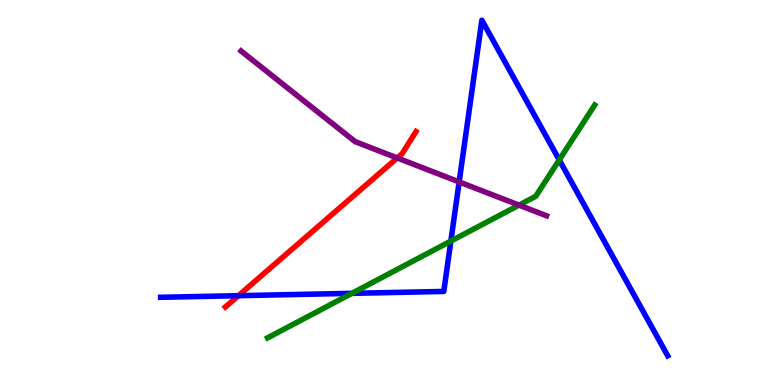[{'lines': ['blue', 'red'], 'intersections': [{'x': 3.08, 'y': 2.32}]}, {'lines': ['green', 'red'], 'intersections': []}, {'lines': ['purple', 'red'], 'intersections': [{'x': 5.13, 'y': 5.9}]}, {'lines': ['blue', 'green'], 'intersections': [{'x': 4.54, 'y': 2.38}, {'x': 5.82, 'y': 3.74}, {'x': 7.22, 'y': 5.85}]}, {'lines': ['blue', 'purple'], 'intersections': [{'x': 5.92, 'y': 5.27}]}, {'lines': ['green', 'purple'], 'intersections': [{'x': 6.7, 'y': 4.67}]}]